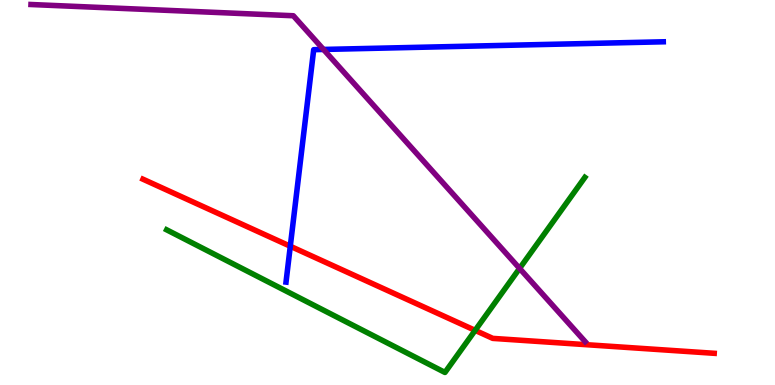[{'lines': ['blue', 'red'], 'intersections': [{'x': 3.75, 'y': 3.6}]}, {'lines': ['green', 'red'], 'intersections': [{'x': 6.13, 'y': 1.42}]}, {'lines': ['purple', 'red'], 'intersections': []}, {'lines': ['blue', 'green'], 'intersections': []}, {'lines': ['blue', 'purple'], 'intersections': [{'x': 4.17, 'y': 8.72}]}, {'lines': ['green', 'purple'], 'intersections': [{'x': 6.7, 'y': 3.03}]}]